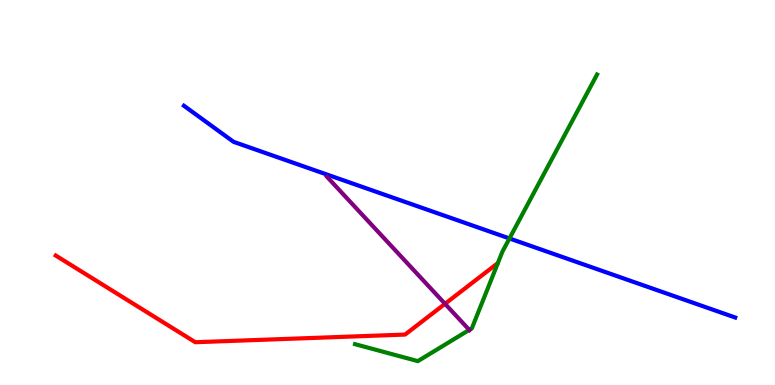[{'lines': ['blue', 'red'], 'intersections': []}, {'lines': ['green', 'red'], 'intersections': []}, {'lines': ['purple', 'red'], 'intersections': [{'x': 5.74, 'y': 2.11}]}, {'lines': ['blue', 'green'], 'intersections': [{'x': 6.57, 'y': 3.81}]}, {'lines': ['blue', 'purple'], 'intersections': []}, {'lines': ['green', 'purple'], 'intersections': [{'x': 6.05, 'y': 1.43}]}]